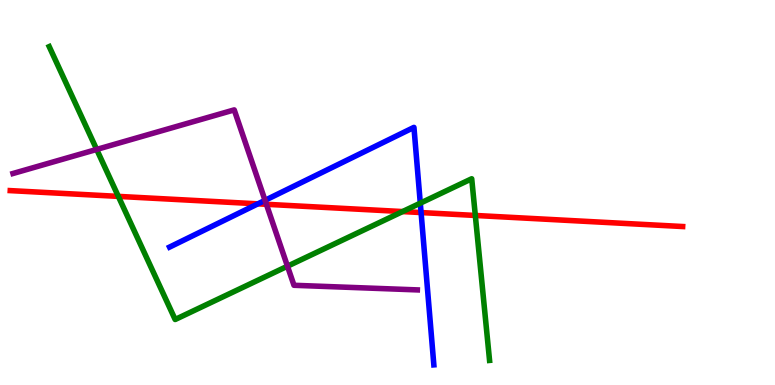[{'lines': ['blue', 'red'], 'intersections': [{'x': 3.33, 'y': 4.71}, {'x': 5.43, 'y': 4.48}]}, {'lines': ['green', 'red'], 'intersections': [{'x': 1.53, 'y': 4.9}, {'x': 5.19, 'y': 4.5}, {'x': 6.13, 'y': 4.4}]}, {'lines': ['purple', 'red'], 'intersections': [{'x': 3.44, 'y': 4.69}]}, {'lines': ['blue', 'green'], 'intersections': [{'x': 5.42, 'y': 4.72}]}, {'lines': ['blue', 'purple'], 'intersections': [{'x': 3.42, 'y': 4.8}]}, {'lines': ['green', 'purple'], 'intersections': [{'x': 1.25, 'y': 6.12}, {'x': 3.71, 'y': 3.09}]}]